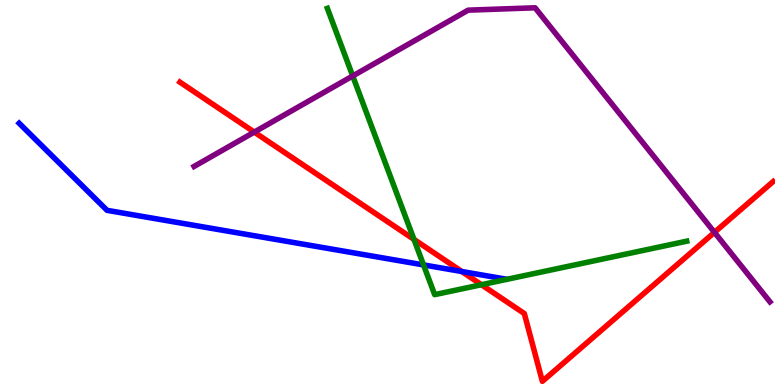[{'lines': ['blue', 'red'], 'intersections': [{'x': 5.96, 'y': 2.95}]}, {'lines': ['green', 'red'], 'intersections': [{'x': 5.34, 'y': 3.78}, {'x': 6.21, 'y': 2.6}]}, {'lines': ['purple', 'red'], 'intersections': [{'x': 3.28, 'y': 6.57}, {'x': 9.22, 'y': 3.96}]}, {'lines': ['blue', 'green'], 'intersections': [{'x': 5.46, 'y': 3.12}]}, {'lines': ['blue', 'purple'], 'intersections': []}, {'lines': ['green', 'purple'], 'intersections': [{'x': 4.55, 'y': 8.03}]}]